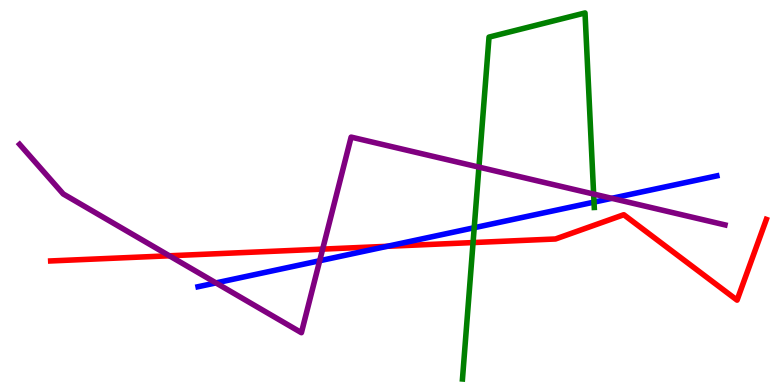[{'lines': ['blue', 'red'], 'intersections': [{'x': 5.0, 'y': 3.6}]}, {'lines': ['green', 'red'], 'intersections': [{'x': 6.1, 'y': 3.7}]}, {'lines': ['purple', 'red'], 'intersections': [{'x': 2.19, 'y': 3.36}, {'x': 4.16, 'y': 3.53}]}, {'lines': ['blue', 'green'], 'intersections': [{'x': 6.12, 'y': 4.09}, {'x': 7.66, 'y': 4.75}]}, {'lines': ['blue', 'purple'], 'intersections': [{'x': 2.79, 'y': 2.65}, {'x': 4.13, 'y': 3.23}, {'x': 7.89, 'y': 4.85}]}, {'lines': ['green', 'purple'], 'intersections': [{'x': 6.18, 'y': 5.66}, {'x': 7.66, 'y': 4.96}]}]